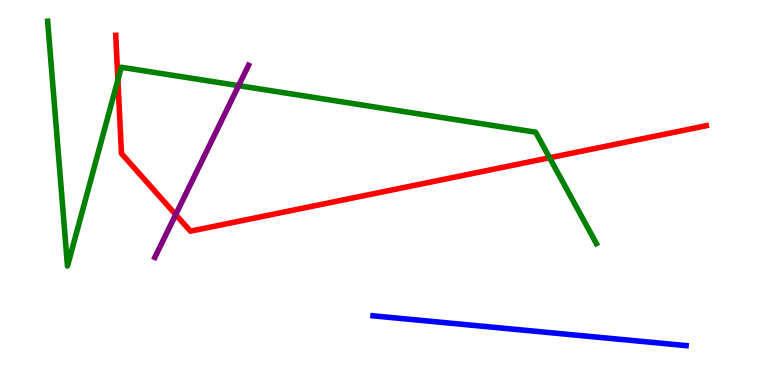[{'lines': ['blue', 'red'], 'intersections': []}, {'lines': ['green', 'red'], 'intersections': [{'x': 1.52, 'y': 7.92}, {'x': 7.09, 'y': 5.9}]}, {'lines': ['purple', 'red'], 'intersections': [{'x': 2.27, 'y': 4.43}]}, {'lines': ['blue', 'green'], 'intersections': []}, {'lines': ['blue', 'purple'], 'intersections': []}, {'lines': ['green', 'purple'], 'intersections': [{'x': 3.08, 'y': 7.78}]}]